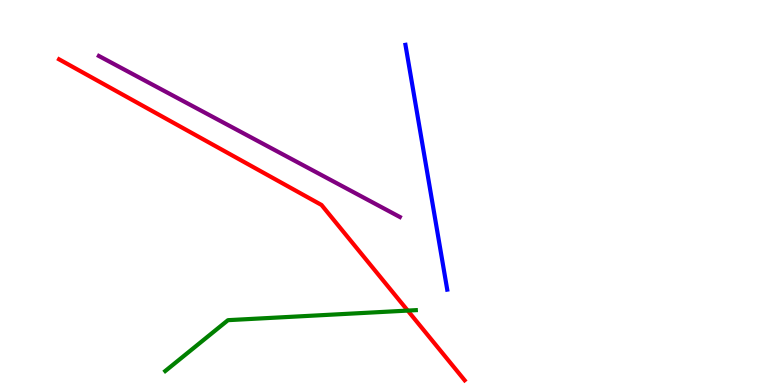[{'lines': ['blue', 'red'], 'intersections': []}, {'lines': ['green', 'red'], 'intersections': [{'x': 5.26, 'y': 1.93}]}, {'lines': ['purple', 'red'], 'intersections': []}, {'lines': ['blue', 'green'], 'intersections': []}, {'lines': ['blue', 'purple'], 'intersections': []}, {'lines': ['green', 'purple'], 'intersections': []}]